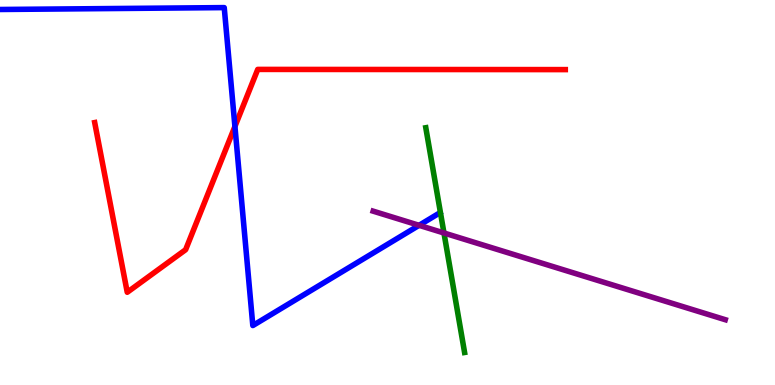[{'lines': ['blue', 'red'], 'intersections': [{'x': 3.03, 'y': 6.72}]}, {'lines': ['green', 'red'], 'intersections': []}, {'lines': ['purple', 'red'], 'intersections': []}, {'lines': ['blue', 'green'], 'intersections': []}, {'lines': ['blue', 'purple'], 'intersections': [{'x': 5.41, 'y': 4.15}]}, {'lines': ['green', 'purple'], 'intersections': [{'x': 5.73, 'y': 3.95}]}]